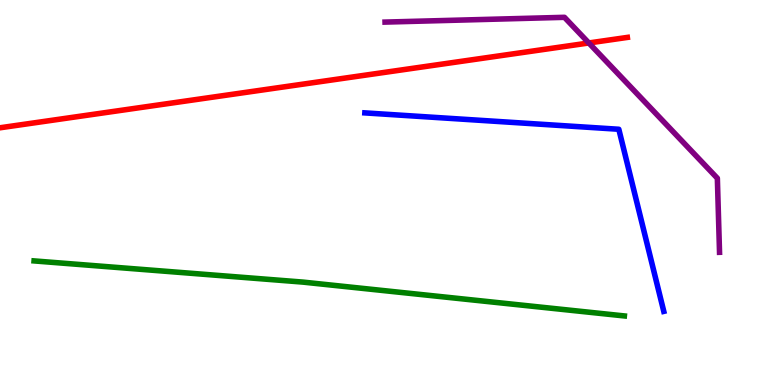[{'lines': ['blue', 'red'], 'intersections': []}, {'lines': ['green', 'red'], 'intersections': []}, {'lines': ['purple', 'red'], 'intersections': [{'x': 7.6, 'y': 8.88}]}, {'lines': ['blue', 'green'], 'intersections': []}, {'lines': ['blue', 'purple'], 'intersections': []}, {'lines': ['green', 'purple'], 'intersections': []}]